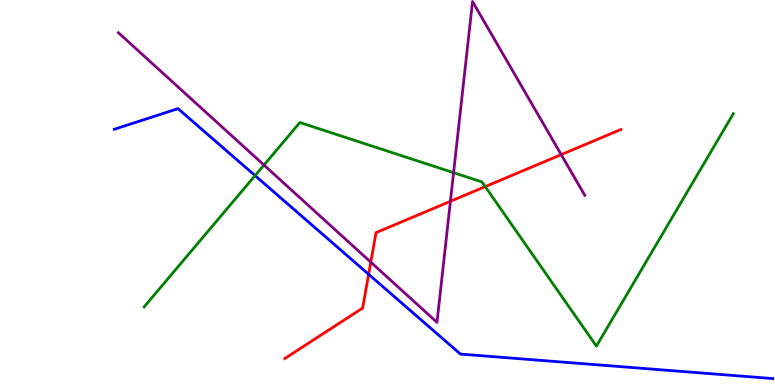[{'lines': ['blue', 'red'], 'intersections': [{'x': 4.76, 'y': 2.88}]}, {'lines': ['green', 'red'], 'intersections': [{'x': 6.26, 'y': 5.15}]}, {'lines': ['purple', 'red'], 'intersections': [{'x': 4.78, 'y': 3.19}, {'x': 5.81, 'y': 4.77}, {'x': 7.24, 'y': 5.98}]}, {'lines': ['blue', 'green'], 'intersections': [{'x': 3.29, 'y': 5.44}]}, {'lines': ['blue', 'purple'], 'intersections': []}, {'lines': ['green', 'purple'], 'intersections': [{'x': 3.41, 'y': 5.71}, {'x': 5.85, 'y': 5.51}]}]